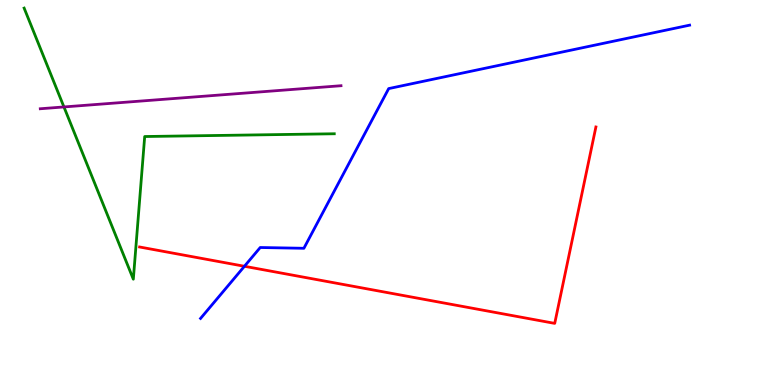[{'lines': ['blue', 'red'], 'intersections': [{'x': 3.15, 'y': 3.08}]}, {'lines': ['green', 'red'], 'intersections': []}, {'lines': ['purple', 'red'], 'intersections': []}, {'lines': ['blue', 'green'], 'intersections': []}, {'lines': ['blue', 'purple'], 'intersections': []}, {'lines': ['green', 'purple'], 'intersections': [{'x': 0.825, 'y': 7.22}]}]